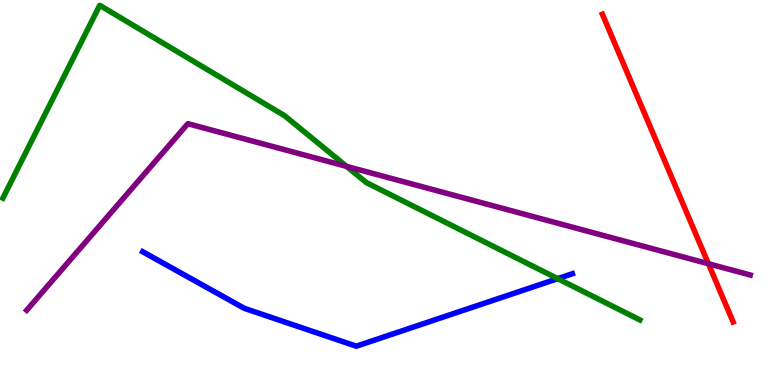[{'lines': ['blue', 'red'], 'intersections': []}, {'lines': ['green', 'red'], 'intersections': []}, {'lines': ['purple', 'red'], 'intersections': [{'x': 9.14, 'y': 3.15}]}, {'lines': ['blue', 'green'], 'intersections': [{'x': 7.2, 'y': 2.76}]}, {'lines': ['blue', 'purple'], 'intersections': []}, {'lines': ['green', 'purple'], 'intersections': [{'x': 4.47, 'y': 5.68}]}]